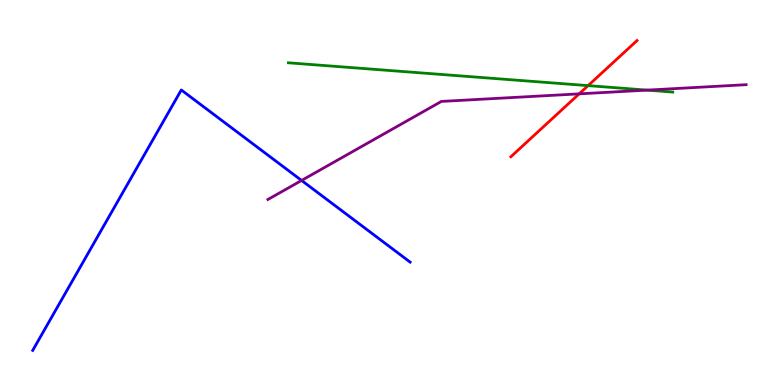[{'lines': ['blue', 'red'], 'intersections': []}, {'lines': ['green', 'red'], 'intersections': [{'x': 7.59, 'y': 7.78}]}, {'lines': ['purple', 'red'], 'intersections': [{'x': 7.47, 'y': 7.56}]}, {'lines': ['blue', 'green'], 'intersections': []}, {'lines': ['blue', 'purple'], 'intersections': [{'x': 3.89, 'y': 5.31}]}, {'lines': ['green', 'purple'], 'intersections': [{'x': 8.35, 'y': 7.66}]}]